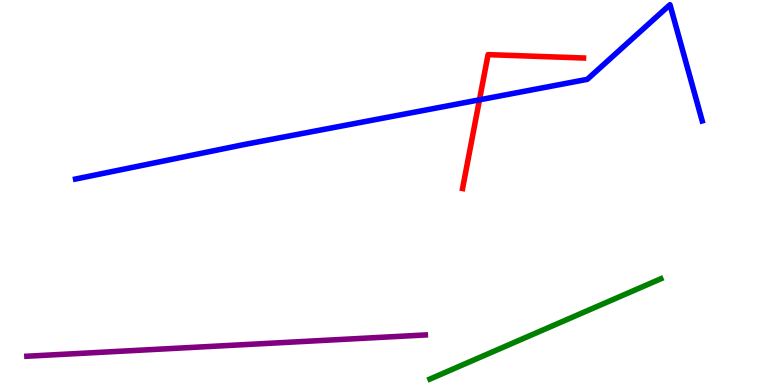[{'lines': ['blue', 'red'], 'intersections': [{'x': 6.19, 'y': 7.41}]}, {'lines': ['green', 'red'], 'intersections': []}, {'lines': ['purple', 'red'], 'intersections': []}, {'lines': ['blue', 'green'], 'intersections': []}, {'lines': ['blue', 'purple'], 'intersections': []}, {'lines': ['green', 'purple'], 'intersections': []}]